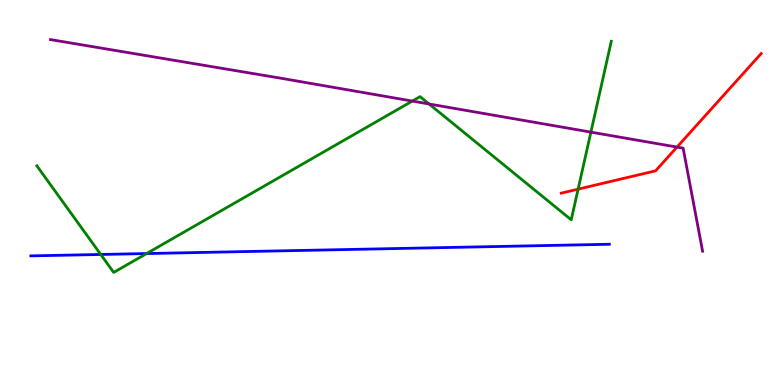[{'lines': ['blue', 'red'], 'intersections': []}, {'lines': ['green', 'red'], 'intersections': [{'x': 7.46, 'y': 5.09}]}, {'lines': ['purple', 'red'], 'intersections': [{'x': 8.74, 'y': 6.18}]}, {'lines': ['blue', 'green'], 'intersections': [{'x': 1.3, 'y': 3.39}, {'x': 1.89, 'y': 3.41}]}, {'lines': ['blue', 'purple'], 'intersections': []}, {'lines': ['green', 'purple'], 'intersections': [{'x': 5.32, 'y': 7.37}, {'x': 5.54, 'y': 7.3}, {'x': 7.62, 'y': 6.57}]}]